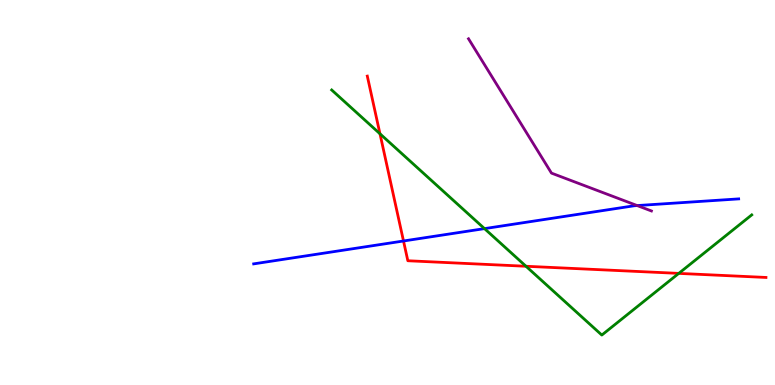[{'lines': ['blue', 'red'], 'intersections': [{'x': 5.21, 'y': 3.74}]}, {'lines': ['green', 'red'], 'intersections': [{'x': 4.9, 'y': 6.53}, {'x': 6.79, 'y': 3.08}, {'x': 8.76, 'y': 2.9}]}, {'lines': ['purple', 'red'], 'intersections': []}, {'lines': ['blue', 'green'], 'intersections': [{'x': 6.25, 'y': 4.06}]}, {'lines': ['blue', 'purple'], 'intersections': [{'x': 8.22, 'y': 4.66}]}, {'lines': ['green', 'purple'], 'intersections': []}]